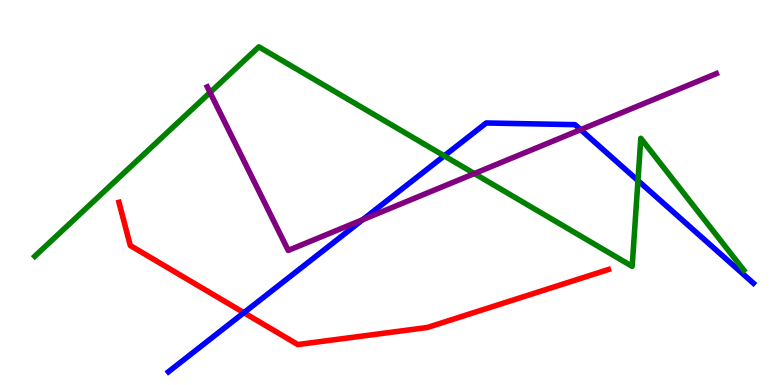[{'lines': ['blue', 'red'], 'intersections': [{'x': 3.15, 'y': 1.88}]}, {'lines': ['green', 'red'], 'intersections': []}, {'lines': ['purple', 'red'], 'intersections': []}, {'lines': ['blue', 'green'], 'intersections': [{'x': 5.73, 'y': 5.95}, {'x': 8.23, 'y': 5.31}]}, {'lines': ['blue', 'purple'], 'intersections': [{'x': 4.68, 'y': 4.3}, {'x': 7.49, 'y': 6.63}]}, {'lines': ['green', 'purple'], 'intersections': [{'x': 2.71, 'y': 7.6}, {'x': 6.12, 'y': 5.49}]}]